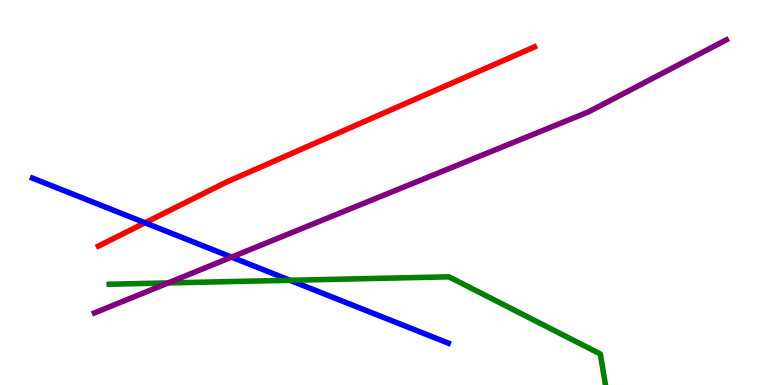[{'lines': ['blue', 'red'], 'intersections': [{'x': 1.87, 'y': 4.21}]}, {'lines': ['green', 'red'], 'intersections': []}, {'lines': ['purple', 'red'], 'intersections': []}, {'lines': ['blue', 'green'], 'intersections': [{'x': 3.74, 'y': 2.72}]}, {'lines': ['blue', 'purple'], 'intersections': [{'x': 2.99, 'y': 3.32}]}, {'lines': ['green', 'purple'], 'intersections': [{'x': 2.17, 'y': 2.65}]}]